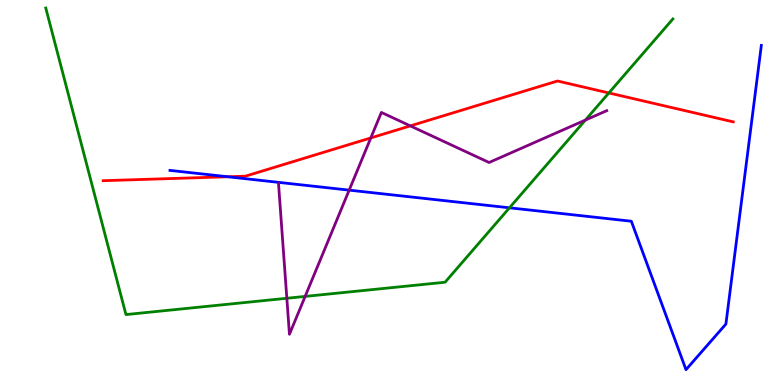[{'lines': ['blue', 'red'], 'intersections': [{'x': 2.94, 'y': 5.41}]}, {'lines': ['green', 'red'], 'intersections': [{'x': 7.86, 'y': 7.59}]}, {'lines': ['purple', 'red'], 'intersections': [{'x': 4.78, 'y': 6.42}, {'x': 5.29, 'y': 6.73}]}, {'lines': ['blue', 'green'], 'intersections': [{'x': 6.57, 'y': 4.6}]}, {'lines': ['blue', 'purple'], 'intersections': [{'x': 4.51, 'y': 5.06}]}, {'lines': ['green', 'purple'], 'intersections': [{'x': 3.7, 'y': 2.25}, {'x': 3.94, 'y': 2.3}, {'x': 7.55, 'y': 6.88}]}]